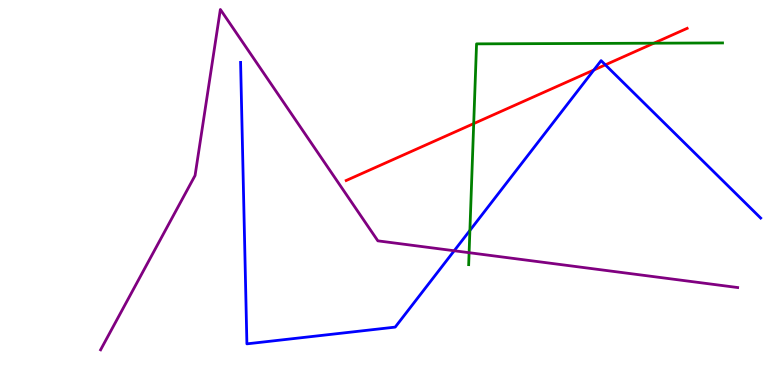[{'lines': ['blue', 'red'], 'intersections': [{'x': 7.66, 'y': 8.18}, {'x': 7.81, 'y': 8.32}]}, {'lines': ['green', 'red'], 'intersections': [{'x': 6.11, 'y': 6.79}, {'x': 8.44, 'y': 8.88}]}, {'lines': ['purple', 'red'], 'intersections': []}, {'lines': ['blue', 'green'], 'intersections': [{'x': 6.06, 'y': 4.01}]}, {'lines': ['blue', 'purple'], 'intersections': [{'x': 5.86, 'y': 3.49}]}, {'lines': ['green', 'purple'], 'intersections': [{'x': 6.05, 'y': 3.44}]}]